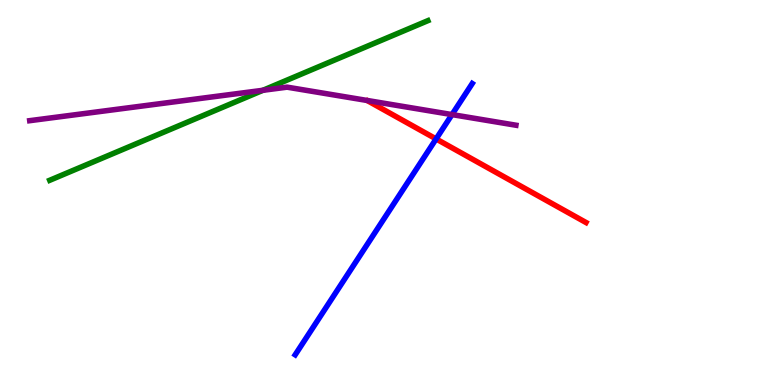[{'lines': ['blue', 'red'], 'intersections': [{'x': 5.63, 'y': 6.39}]}, {'lines': ['green', 'red'], 'intersections': []}, {'lines': ['purple', 'red'], 'intersections': []}, {'lines': ['blue', 'green'], 'intersections': []}, {'lines': ['blue', 'purple'], 'intersections': [{'x': 5.83, 'y': 7.02}]}, {'lines': ['green', 'purple'], 'intersections': [{'x': 3.39, 'y': 7.65}]}]